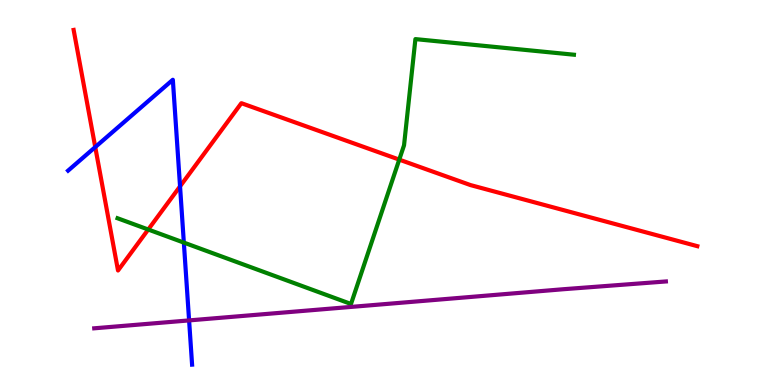[{'lines': ['blue', 'red'], 'intersections': [{'x': 1.23, 'y': 6.18}, {'x': 2.32, 'y': 5.16}]}, {'lines': ['green', 'red'], 'intersections': [{'x': 1.91, 'y': 4.04}, {'x': 5.15, 'y': 5.85}]}, {'lines': ['purple', 'red'], 'intersections': []}, {'lines': ['blue', 'green'], 'intersections': [{'x': 2.37, 'y': 3.7}]}, {'lines': ['blue', 'purple'], 'intersections': [{'x': 2.44, 'y': 1.68}]}, {'lines': ['green', 'purple'], 'intersections': []}]